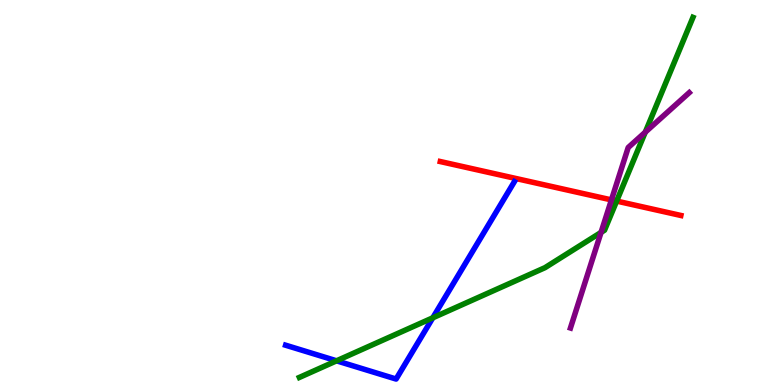[{'lines': ['blue', 'red'], 'intersections': []}, {'lines': ['green', 'red'], 'intersections': [{'x': 7.96, 'y': 4.78}]}, {'lines': ['purple', 'red'], 'intersections': [{'x': 7.89, 'y': 4.81}]}, {'lines': ['blue', 'green'], 'intersections': [{'x': 4.34, 'y': 0.628}, {'x': 5.58, 'y': 1.75}]}, {'lines': ['blue', 'purple'], 'intersections': []}, {'lines': ['green', 'purple'], 'intersections': [{'x': 7.76, 'y': 3.96}, {'x': 8.33, 'y': 6.57}]}]